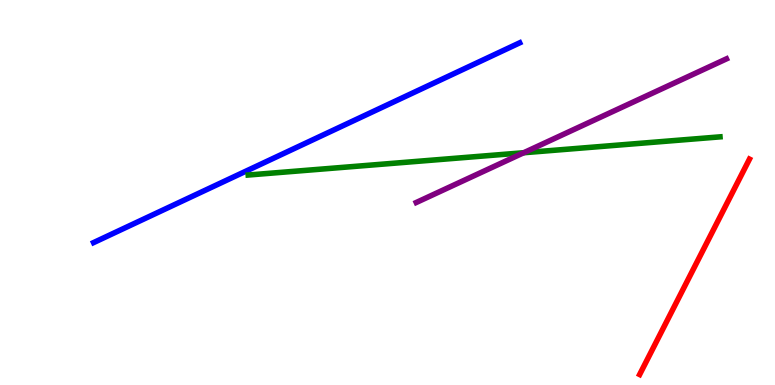[{'lines': ['blue', 'red'], 'intersections': []}, {'lines': ['green', 'red'], 'intersections': []}, {'lines': ['purple', 'red'], 'intersections': []}, {'lines': ['blue', 'green'], 'intersections': []}, {'lines': ['blue', 'purple'], 'intersections': []}, {'lines': ['green', 'purple'], 'intersections': [{'x': 6.76, 'y': 6.03}]}]